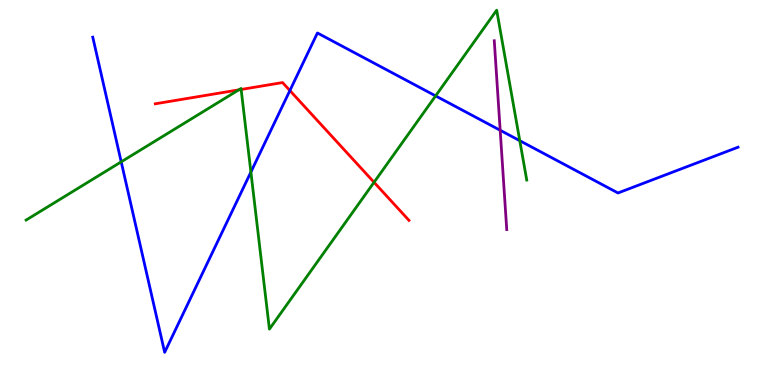[{'lines': ['blue', 'red'], 'intersections': [{'x': 3.74, 'y': 7.65}]}, {'lines': ['green', 'red'], 'intersections': [{'x': 3.08, 'y': 7.67}, {'x': 3.11, 'y': 7.68}, {'x': 4.83, 'y': 5.27}]}, {'lines': ['purple', 'red'], 'intersections': []}, {'lines': ['blue', 'green'], 'intersections': [{'x': 1.56, 'y': 5.8}, {'x': 3.24, 'y': 5.53}, {'x': 5.62, 'y': 7.51}, {'x': 6.71, 'y': 6.35}]}, {'lines': ['blue', 'purple'], 'intersections': [{'x': 6.45, 'y': 6.62}]}, {'lines': ['green', 'purple'], 'intersections': []}]